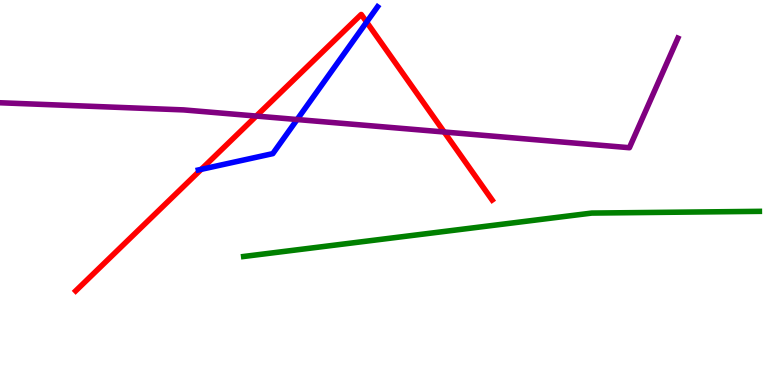[{'lines': ['blue', 'red'], 'intersections': [{'x': 2.6, 'y': 5.6}, {'x': 4.73, 'y': 9.43}]}, {'lines': ['green', 'red'], 'intersections': []}, {'lines': ['purple', 'red'], 'intersections': [{'x': 3.31, 'y': 6.99}, {'x': 5.73, 'y': 6.57}]}, {'lines': ['blue', 'green'], 'intersections': []}, {'lines': ['blue', 'purple'], 'intersections': [{'x': 3.83, 'y': 6.9}]}, {'lines': ['green', 'purple'], 'intersections': []}]